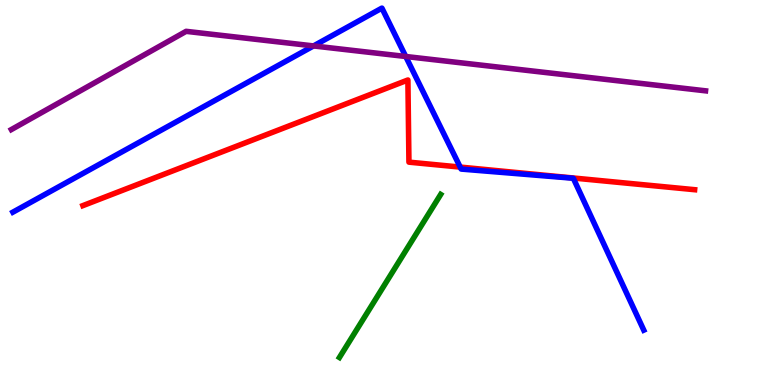[{'lines': ['blue', 'red'], 'intersections': [{'x': 5.94, 'y': 5.66}]}, {'lines': ['green', 'red'], 'intersections': []}, {'lines': ['purple', 'red'], 'intersections': []}, {'lines': ['blue', 'green'], 'intersections': []}, {'lines': ['blue', 'purple'], 'intersections': [{'x': 4.05, 'y': 8.81}, {'x': 5.24, 'y': 8.53}]}, {'lines': ['green', 'purple'], 'intersections': []}]